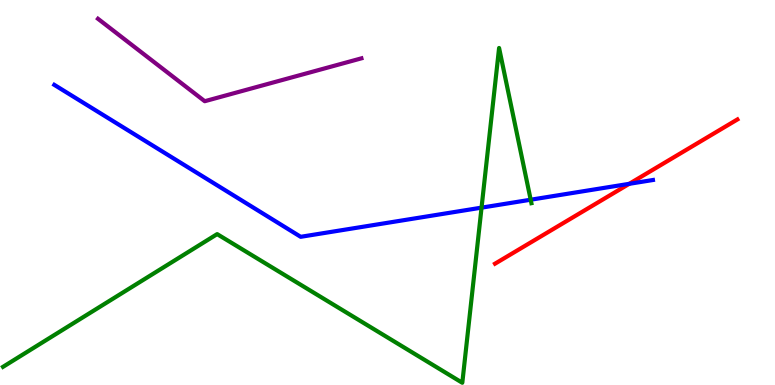[{'lines': ['blue', 'red'], 'intersections': [{'x': 8.12, 'y': 5.23}]}, {'lines': ['green', 'red'], 'intersections': []}, {'lines': ['purple', 'red'], 'intersections': []}, {'lines': ['blue', 'green'], 'intersections': [{'x': 6.21, 'y': 4.61}, {'x': 6.85, 'y': 4.81}]}, {'lines': ['blue', 'purple'], 'intersections': []}, {'lines': ['green', 'purple'], 'intersections': []}]